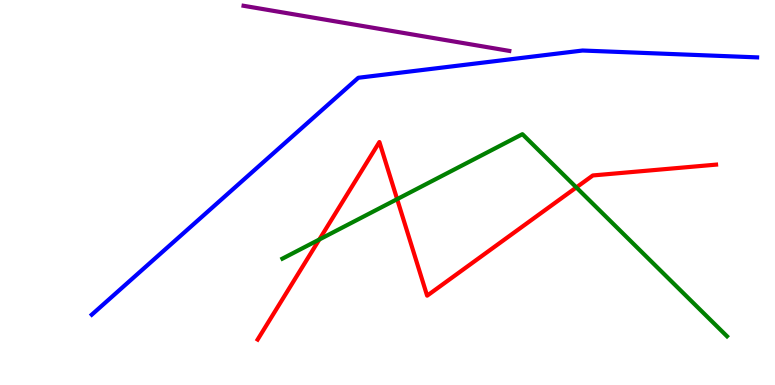[{'lines': ['blue', 'red'], 'intersections': []}, {'lines': ['green', 'red'], 'intersections': [{'x': 4.12, 'y': 3.78}, {'x': 5.12, 'y': 4.83}, {'x': 7.44, 'y': 5.13}]}, {'lines': ['purple', 'red'], 'intersections': []}, {'lines': ['blue', 'green'], 'intersections': []}, {'lines': ['blue', 'purple'], 'intersections': []}, {'lines': ['green', 'purple'], 'intersections': []}]